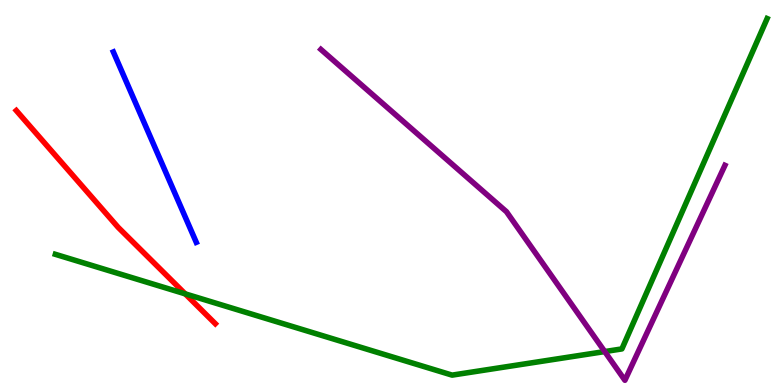[{'lines': ['blue', 'red'], 'intersections': []}, {'lines': ['green', 'red'], 'intersections': [{'x': 2.39, 'y': 2.37}]}, {'lines': ['purple', 'red'], 'intersections': []}, {'lines': ['blue', 'green'], 'intersections': []}, {'lines': ['blue', 'purple'], 'intersections': []}, {'lines': ['green', 'purple'], 'intersections': [{'x': 7.8, 'y': 0.868}]}]